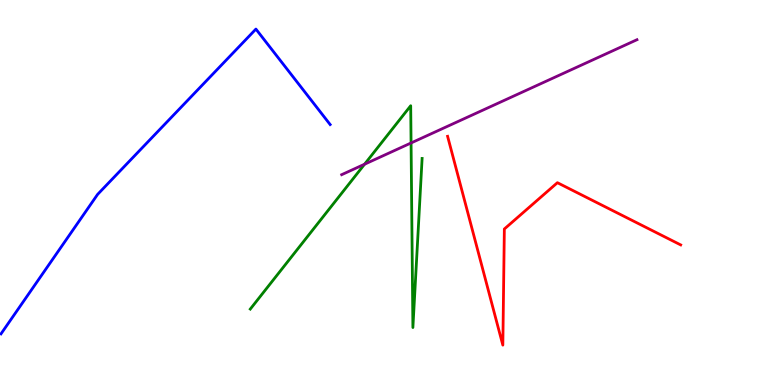[{'lines': ['blue', 'red'], 'intersections': []}, {'lines': ['green', 'red'], 'intersections': []}, {'lines': ['purple', 'red'], 'intersections': []}, {'lines': ['blue', 'green'], 'intersections': []}, {'lines': ['blue', 'purple'], 'intersections': []}, {'lines': ['green', 'purple'], 'intersections': [{'x': 4.7, 'y': 5.73}, {'x': 5.3, 'y': 6.29}]}]